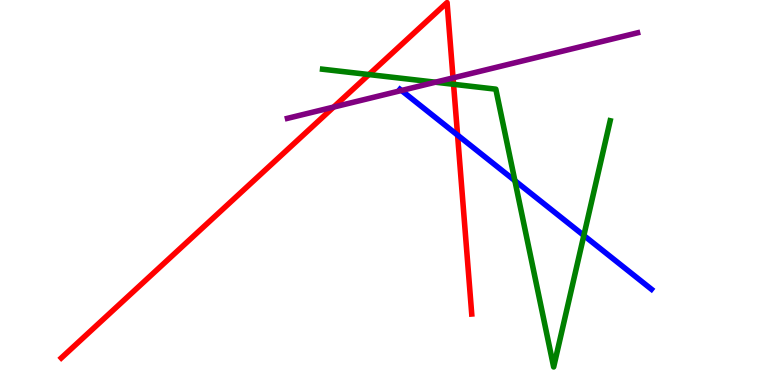[{'lines': ['blue', 'red'], 'intersections': [{'x': 5.9, 'y': 6.49}]}, {'lines': ['green', 'red'], 'intersections': [{'x': 4.76, 'y': 8.06}, {'x': 5.85, 'y': 7.81}]}, {'lines': ['purple', 'red'], 'intersections': [{'x': 4.3, 'y': 7.22}, {'x': 5.85, 'y': 7.98}]}, {'lines': ['blue', 'green'], 'intersections': [{'x': 6.64, 'y': 5.31}, {'x': 7.53, 'y': 3.88}]}, {'lines': ['blue', 'purple'], 'intersections': [{'x': 5.18, 'y': 7.65}]}, {'lines': ['green', 'purple'], 'intersections': [{'x': 5.62, 'y': 7.86}]}]